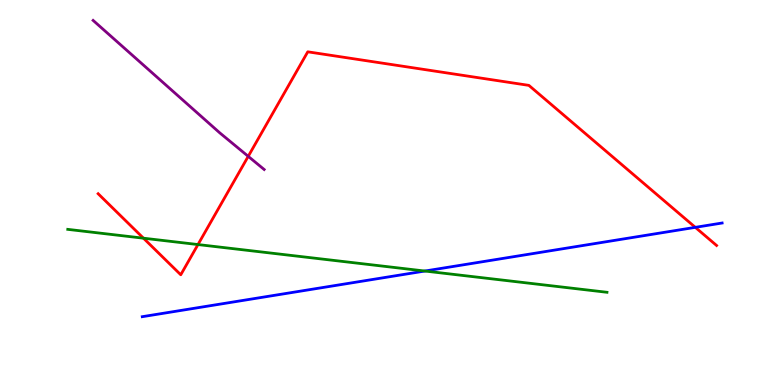[{'lines': ['blue', 'red'], 'intersections': [{'x': 8.97, 'y': 4.09}]}, {'lines': ['green', 'red'], 'intersections': [{'x': 1.85, 'y': 3.81}, {'x': 2.55, 'y': 3.65}]}, {'lines': ['purple', 'red'], 'intersections': [{'x': 3.2, 'y': 5.94}]}, {'lines': ['blue', 'green'], 'intersections': [{'x': 5.48, 'y': 2.96}]}, {'lines': ['blue', 'purple'], 'intersections': []}, {'lines': ['green', 'purple'], 'intersections': []}]